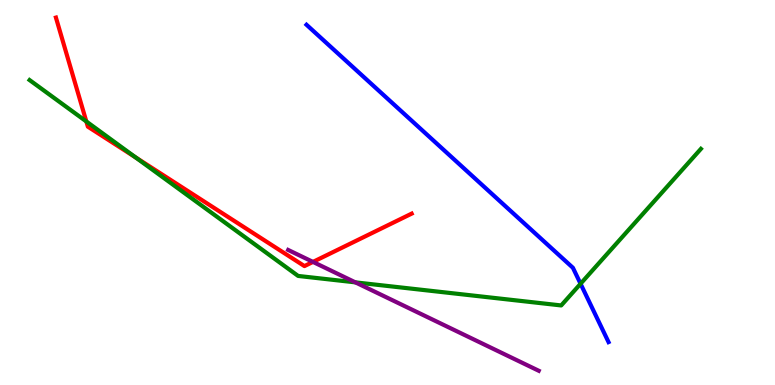[{'lines': ['blue', 'red'], 'intersections': []}, {'lines': ['green', 'red'], 'intersections': [{'x': 1.11, 'y': 6.85}, {'x': 1.75, 'y': 5.91}]}, {'lines': ['purple', 'red'], 'intersections': [{'x': 4.04, 'y': 3.2}]}, {'lines': ['blue', 'green'], 'intersections': [{'x': 7.49, 'y': 2.63}]}, {'lines': ['blue', 'purple'], 'intersections': []}, {'lines': ['green', 'purple'], 'intersections': [{'x': 4.59, 'y': 2.67}]}]